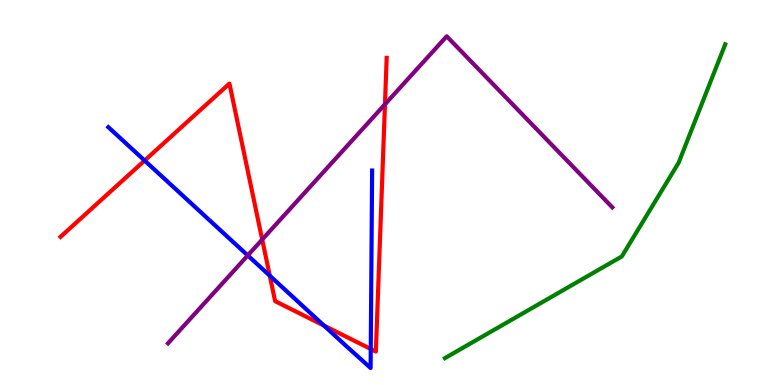[{'lines': ['blue', 'red'], 'intersections': [{'x': 1.87, 'y': 5.83}, {'x': 3.48, 'y': 2.84}, {'x': 4.18, 'y': 1.54}, {'x': 4.78, 'y': 0.935}]}, {'lines': ['green', 'red'], 'intersections': []}, {'lines': ['purple', 'red'], 'intersections': [{'x': 3.38, 'y': 3.78}, {'x': 4.97, 'y': 7.29}]}, {'lines': ['blue', 'green'], 'intersections': []}, {'lines': ['blue', 'purple'], 'intersections': [{'x': 3.2, 'y': 3.37}]}, {'lines': ['green', 'purple'], 'intersections': []}]